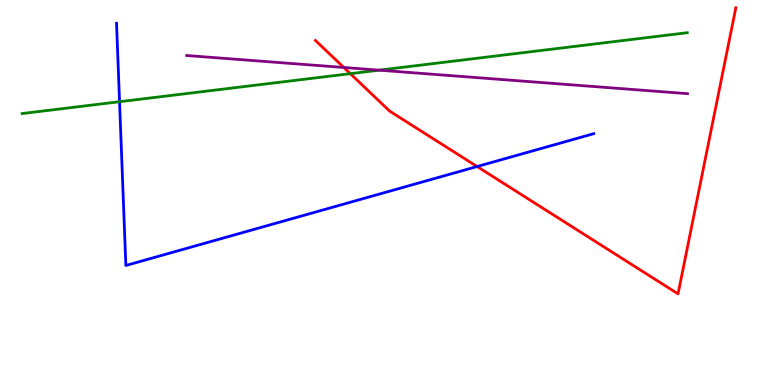[{'lines': ['blue', 'red'], 'intersections': [{'x': 6.16, 'y': 5.67}]}, {'lines': ['green', 'red'], 'intersections': [{'x': 4.52, 'y': 8.09}]}, {'lines': ['purple', 'red'], 'intersections': [{'x': 4.44, 'y': 8.25}]}, {'lines': ['blue', 'green'], 'intersections': [{'x': 1.54, 'y': 7.36}]}, {'lines': ['blue', 'purple'], 'intersections': []}, {'lines': ['green', 'purple'], 'intersections': [{'x': 4.89, 'y': 8.18}]}]